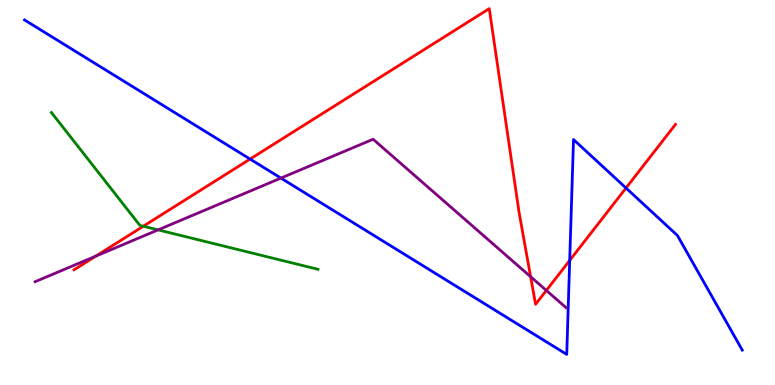[{'lines': ['blue', 'red'], 'intersections': [{'x': 3.23, 'y': 5.87}, {'x': 7.35, 'y': 3.24}, {'x': 8.08, 'y': 5.12}]}, {'lines': ['green', 'red'], 'intersections': [{'x': 1.85, 'y': 4.12}]}, {'lines': ['purple', 'red'], 'intersections': [{'x': 1.24, 'y': 3.35}, {'x': 6.85, 'y': 2.81}, {'x': 7.05, 'y': 2.46}]}, {'lines': ['blue', 'green'], 'intersections': []}, {'lines': ['blue', 'purple'], 'intersections': [{'x': 3.62, 'y': 5.37}]}, {'lines': ['green', 'purple'], 'intersections': [{'x': 2.04, 'y': 4.03}]}]